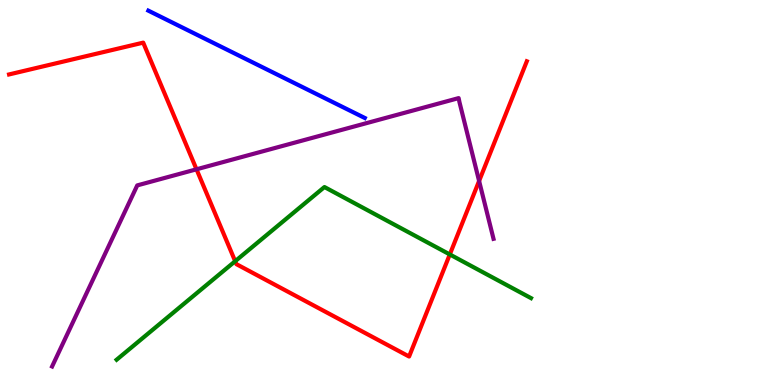[{'lines': ['blue', 'red'], 'intersections': []}, {'lines': ['green', 'red'], 'intersections': [{'x': 3.03, 'y': 3.22}, {'x': 5.8, 'y': 3.39}]}, {'lines': ['purple', 'red'], 'intersections': [{'x': 2.54, 'y': 5.6}, {'x': 6.18, 'y': 5.3}]}, {'lines': ['blue', 'green'], 'intersections': []}, {'lines': ['blue', 'purple'], 'intersections': []}, {'lines': ['green', 'purple'], 'intersections': []}]